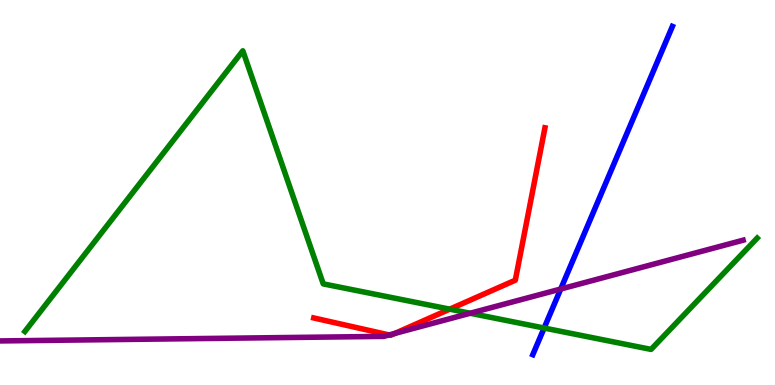[{'lines': ['blue', 'red'], 'intersections': []}, {'lines': ['green', 'red'], 'intersections': [{'x': 5.8, 'y': 1.97}]}, {'lines': ['purple', 'red'], 'intersections': [{'x': 5.02, 'y': 1.3}, {'x': 5.1, 'y': 1.34}]}, {'lines': ['blue', 'green'], 'intersections': [{'x': 7.02, 'y': 1.48}]}, {'lines': ['blue', 'purple'], 'intersections': [{'x': 7.24, 'y': 2.49}]}, {'lines': ['green', 'purple'], 'intersections': [{'x': 6.07, 'y': 1.86}]}]